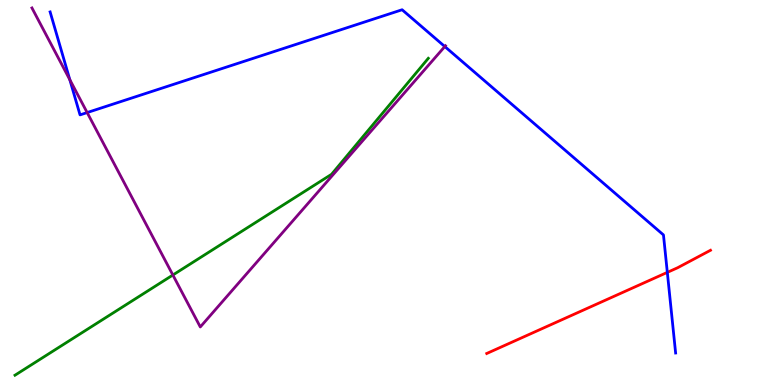[{'lines': ['blue', 'red'], 'intersections': [{'x': 8.61, 'y': 2.93}]}, {'lines': ['green', 'red'], 'intersections': []}, {'lines': ['purple', 'red'], 'intersections': []}, {'lines': ['blue', 'green'], 'intersections': []}, {'lines': ['blue', 'purple'], 'intersections': [{'x': 0.901, 'y': 7.93}, {'x': 1.12, 'y': 7.08}, {'x': 5.74, 'y': 8.79}]}, {'lines': ['green', 'purple'], 'intersections': [{'x': 2.23, 'y': 2.86}]}]